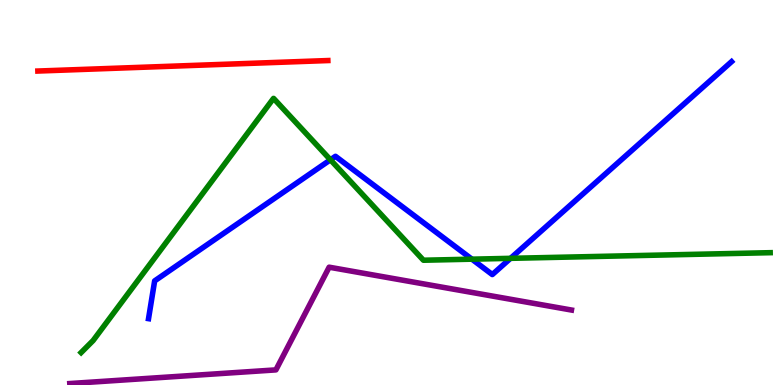[{'lines': ['blue', 'red'], 'intersections': []}, {'lines': ['green', 'red'], 'intersections': []}, {'lines': ['purple', 'red'], 'intersections': []}, {'lines': ['blue', 'green'], 'intersections': [{'x': 4.26, 'y': 5.85}, {'x': 6.09, 'y': 3.27}, {'x': 6.59, 'y': 3.29}]}, {'lines': ['blue', 'purple'], 'intersections': []}, {'lines': ['green', 'purple'], 'intersections': []}]